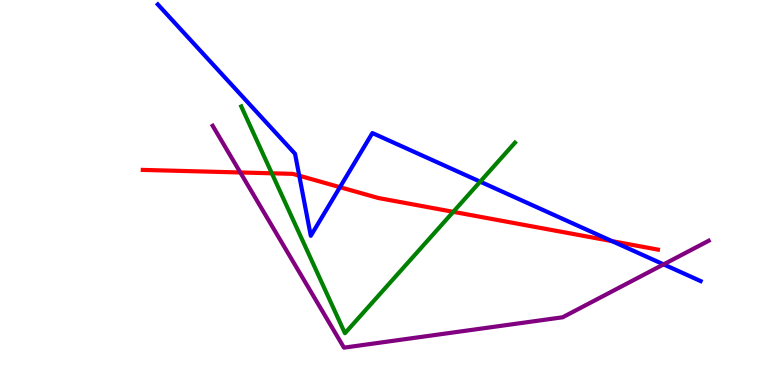[{'lines': ['blue', 'red'], 'intersections': [{'x': 3.86, 'y': 5.44}, {'x': 4.39, 'y': 5.14}, {'x': 7.9, 'y': 3.74}]}, {'lines': ['green', 'red'], 'intersections': [{'x': 3.51, 'y': 5.5}, {'x': 5.85, 'y': 4.5}]}, {'lines': ['purple', 'red'], 'intersections': [{'x': 3.1, 'y': 5.52}]}, {'lines': ['blue', 'green'], 'intersections': [{'x': 6.2, 'y': 5.28}]}, {'lines': ['blue', 'purple'], 'intersections': [{'x': 8.56, 'y': 3.13}]}, {'lines': ['green', 'purple'], 'intersections': []}]